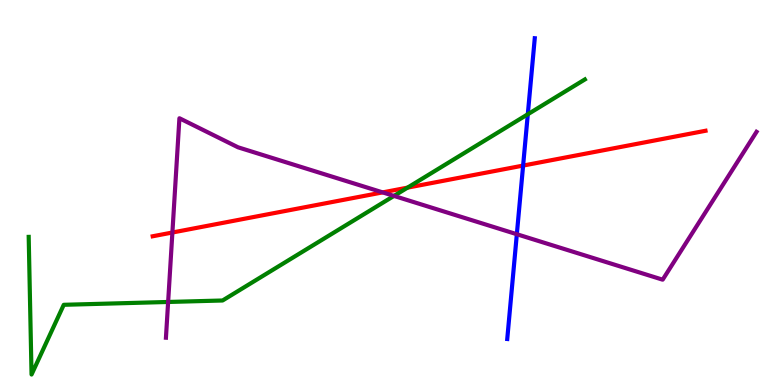[{'lines': ['blue', 'red'], 'intersections': [{'x': 6.75, 'y': 5.7}]}, {'lines': ['green', 'red'], 'intersections': [{'x': 5.26, 'y': 5.13}]}, {'lines': ['purple', 'red'], 'intersections': [{'x': 2.22, 'y': 3.96}, {'x': 4.94, 'y': 5.0}]}, {'lines': ['blue', 'green'], 'intersections': [{'x': 6.81, 'y': 7.03}]}, {'lines': ['blue', 'purple'], 'intersections': [{'x': 6.67, 'y': 3.92}]}, {'lines': ['green', 'purple'], 'intersections': [{'x': 2.17, 'y': 2.16}, {'x': 5.08, 'y': 4.91}]}]